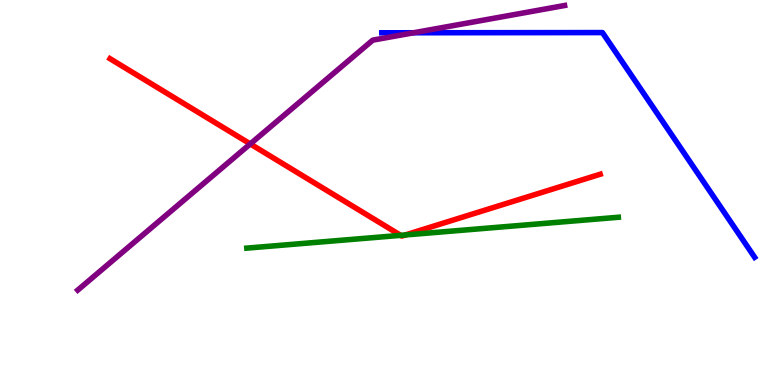[{'lines': ['blue', 'red'], 'intersections': []}, {'lines': ['green', 'red'], 'intersections': [{'x': 5.17, 'y': 3.89}, {'x': 5.23, 'y': 3.9}]}, {'lines': ['purple', 'red'], 'intersections': [{'x': 3.23, 'y': 6.26}]}, {'lines': ['blue', 'green'], 'intersections': []}, {'lines': ['blue', 'purple'], 'intersections': [{'x': 5.34, 'y': 9.15}]}, {'lines': ['green', 'purple'], 'intersections': []}]